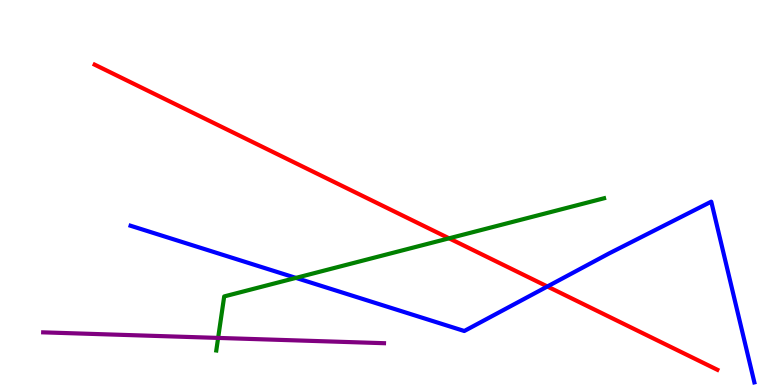[{'lines': ['blue', 'red'], 'intersections': [{'x': 7.06, 'y': 2.56}]}, {'lines': ['green', 'red'], 'intersections': [{'x': 5.79, 'y': 3.81}]}, {'lines': ['purple', 'red'], 'intersections': []}, {'lines': ['blue', 'green'], 'intersections': [{'x': 3.82, 'y': 2.78}]}, {'lines': ['blue', 'purple'], 'intersections': []}, {'lines': ['green', 'purple'], 'intersections': [{'x': 2.81, 'y': 1.22}]}]